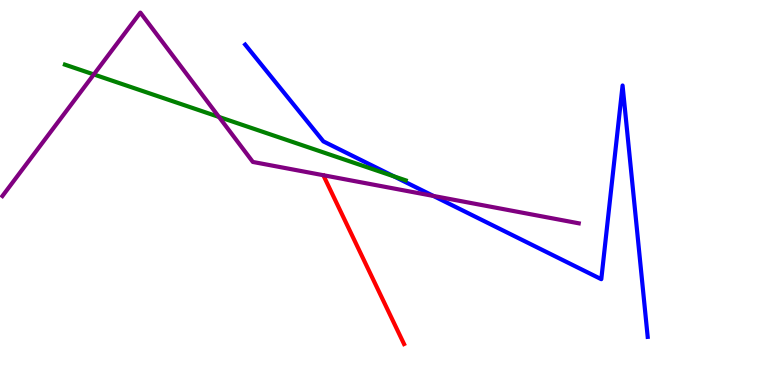[{'lines': ['blue', 'red'], 'intersections': []}, {'lines': ['green', 'red'], 'intersections': []}, {'lines': ['purple', 'red'], 'intersections': []}, {'lines': ['blue', 'green'], 'intersections': [{'x': 5.08, 'y': 5.42}]}, {'lines': ['blue', 'purple'], 'intersections': [{'x': 5.59, 'y': 4.91}]}, {'lines': ['green', 'purple'], 'intersections': [{'x': 1.21, 'y': 8.07}, {'x': 2.83, 'y': 6.96}]}]